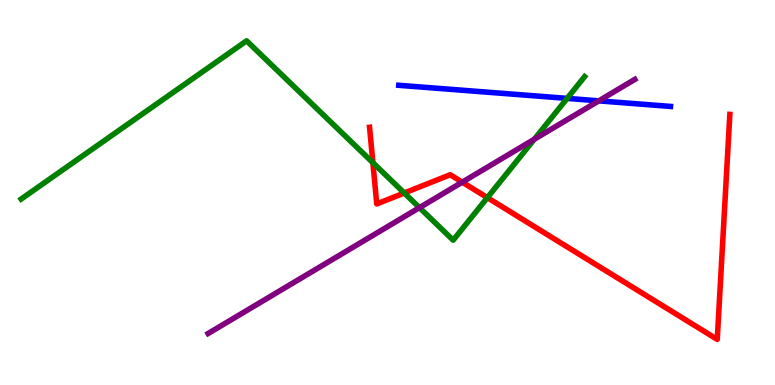[{'lines': ['blue', 'red'], 'intersections': []}, {'lines': ['green', 'red'], 'intersections': [{'x': 4.81, 'y': 5.77}, {'x': 5.22, 'y': 4.99}, {'x': 6.29, 'y': 4.87}]}, {'lines': ['purple', 'red'], 'intersections': [{'x': 5.96, 'y': 5.27}]}, {'lines': ['blue', 'green'], 'intersections': [{'x': 7.32, 'y': 7.44}]}, {'lines': ['blue', 'purple'], 'intersections': [{'x': 7.73, 'y': 7.38}]}, {'lines': ['green', 'purple'], 'intersections': [{'x': 5.41, 'y': 4.61}, {'x': 6.89, 'y': 6.38}]}]